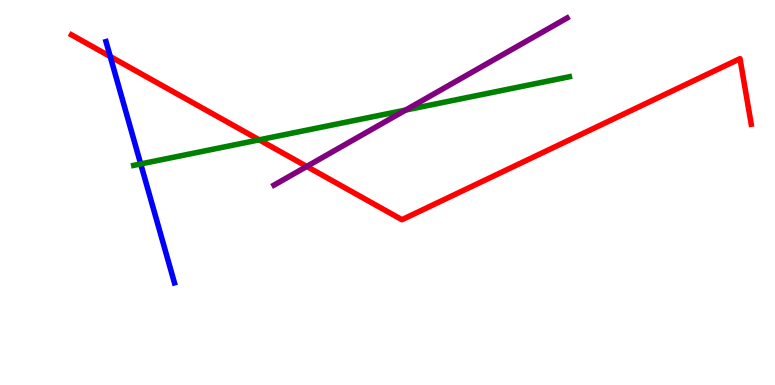[{'lines': ['blue', 'red'], 'intersections': [{'x': 1.42, 'y': 8.53}]}, {'lines': ['green', 'red'], 'intersections': [{'x': 3.34, 'y': 6.37}]}, {'lines': ['purple', 'red'], 'intersections': [{'x': 3.96, 'y': 5.68}]}, {'lines': ['blue', 'green'], 'intersections': [{'x': 1.82, 'y': 5.74}]}, {'lines': ['blue', 'purple'], 'intersections': []}, {'lines': ['green', 'purple'], 'intersections': [{'x': 5.23, 'y': 7.14}]}]